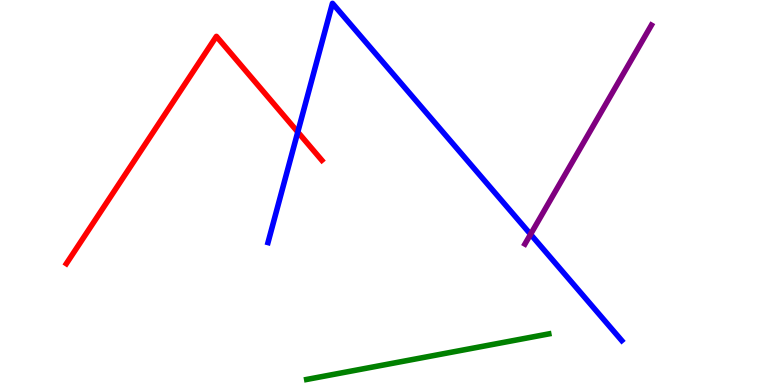[{'lines': ['blue', 'red'], 'intersections': [{'x': 3.84, 'y': 6.57}]}, {'lines': ['green', 'red'], 'intersections': []}, {'lines': ['purple', 'red'], 'intersections': []}, {'lines': ['blue', 'green'], 'intersections': []}, {'lines': ['blue', 'purple'], 'intersections': [{'x': 6.85, 'y': 3.91}]}, {'lines': ['green', 'purple'], 'intersections': []}]